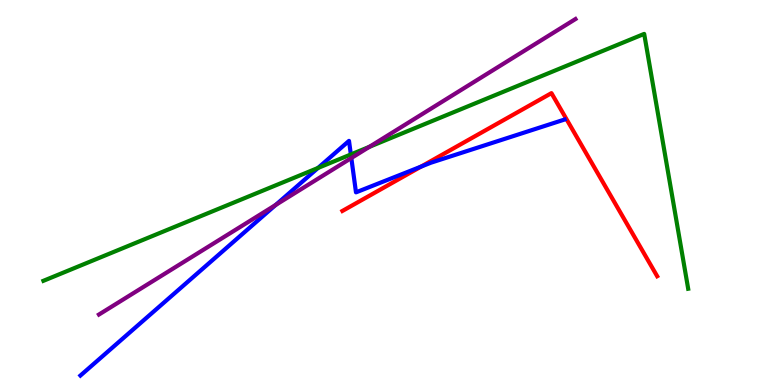[{'lines': ['blue', 'red'], 'intersections': [{'x': 5.43, 'y': 5.67}]}, {'lines': ['green', 'red'], 'intersections': []}, {'lines': ['purple', 'red'], 'intersections': []}, {'lines': ['blue', 'green'], 'intersections': [{'x': 4.1, 'y': 5.64}, {'x': 4.53, 'y': 5.99}]}, {'lines': ['blue', 'purple'], 'intersections': [{'x': 3.56, 'y': 4.68}, {'x': 4.53, 'y': 5.9}]}, {'lines': ['green', 'purple'], 'intersections': [{'x': 4.77, 'y': 6.19}]}]